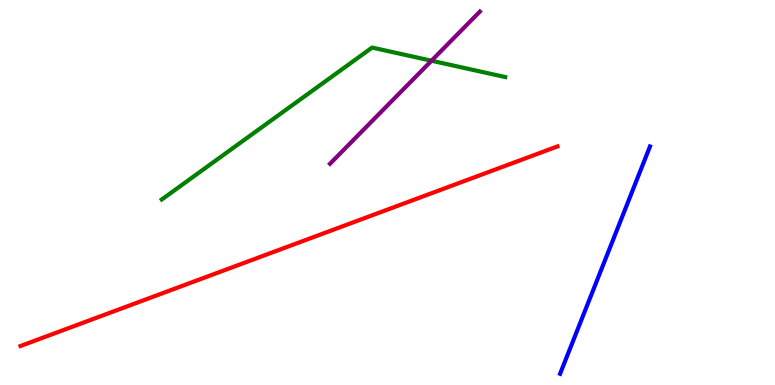[{'lines': ['blue', 'red'], 'intersections': []}, {'lines': ['green', 'red'], 'intersections': []}, {'lines': ['purple', 'red'], 'intersections': []}, {'lines': ['blue', 'green'], 'intersections': []}, {'lines': ['blue', 'purple'], 'intersections': []}, {'lines': ['green', 'purple'], 'intersections': [{'x': 5.57, 'y': 8.42}]}]